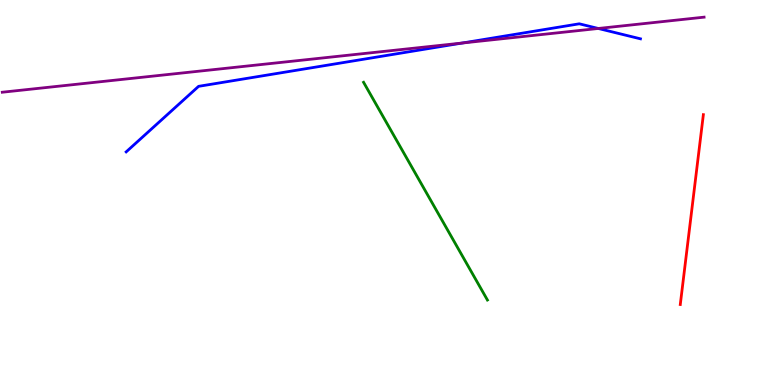[{'lines': ['blue', 'red'], 'intersections': []}, {'lines': ['green', 'red'], 'intersections': []}, {'lines': ['purple', 'red'], 'intersections': []}, {'lines': ['blue', 'green'], 'intersections': []}, {'lines': ['blue', 'purple'], 'intersections': [{'x': 5.96, 'y': 8.88}, {'x': 7.72, 'y': 9.26}]}, {'lines': ['green', 'purple'], 'intersections': []}]